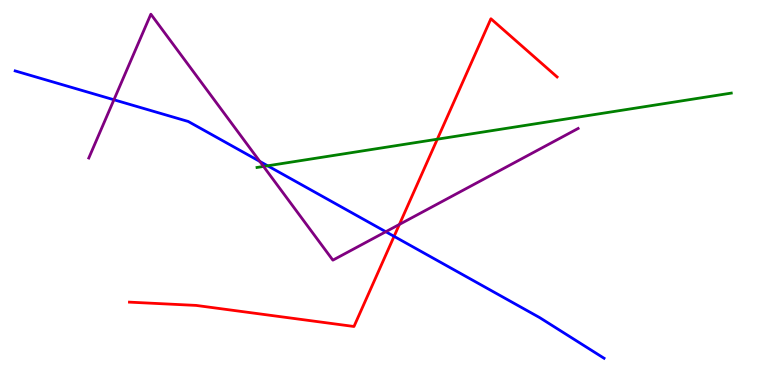[{'lines': ['blue', 'red'], 'intersections': [{'x': 5.08, 'y': 3.86}]}, {'lines': ['green', 'red'], 'intersections': [{'x': 5.64, 'y': 6.38}]}, {'lines': ['purple', 'red'], 'intersections': [{'x': 5.15, 'y': 4.17}]}, {'lines': ['blue', 'green'], 'intersections': [{'x': 3.45, 'y': 5.69}]}, {'lines': ['blue', 'purple'], 'intersections': [{'x': 1.47, 'y': 7.41}, {'x': 3.35, 'y': 5.81}, {'x': 4.98, 'y': 3.98}]}, {'lines': ['green', 'purple'], 'intersections': [{'x': 3.4, 'y': 5.68}]}]